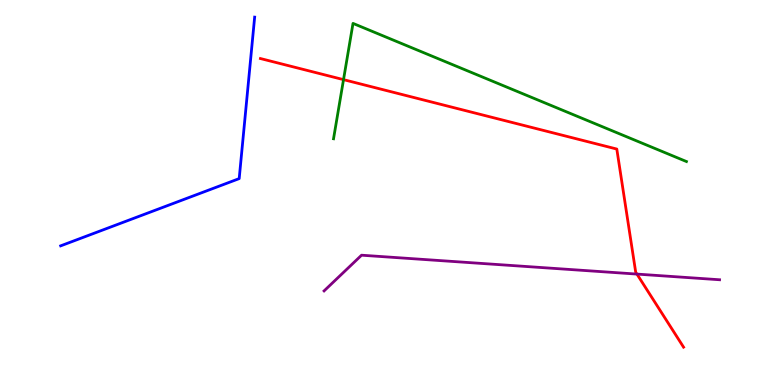[{'lines': ['blue', 'red'], 'intersections': []}, {'lines': ['green', 'red'], 'intersections': [{'x': 4.43, 'y': 7.93}]}, {'lines': ['purple', 'red'], 'intersections': [{'x': 8.22, 'y': 2.88}]}, {'lines': ['blue', 'green'], 'intersections': []}, {'lines': ['blue', 'purple'], 'intersections': []}, {'lines': ['green', 'purple'], 'intersections': []}]